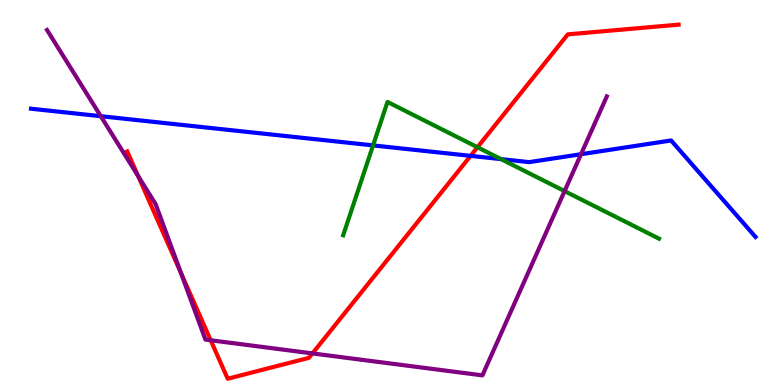[{'lines': ['blue', 'red'], 'intersections': [{'x': 6.07, 'y': 5.95}]}, {'lines': ['green', 'red'], 'intersections': [{'x': 6.16, 'y': 6.18}]}, {'lines': ['purple', 'red'], 'intersections': [{'x': 1.78, 'y': 5.43}, {'x': 2.33, 'y': 2.92}, {'x': 2.72, 'y': 1.16}, {'x': 4.03, 'y': 0.82}]}, {'lines': ['blue', 'green'], 'intersections': [{'x': 4.81, 'y': 6.22}, {'x': 6.47, 'y': 5.87}]}, {'lines': ['blue', 'purple'], 'intersections': [{'x': 1.3, 'y': 6.98}, {'x': 7.5, 'y': 5.99}]}, {'lines': ['green', 'purple'], 'intersections': [{'x': 7.28, 'y': 5.04}]}]